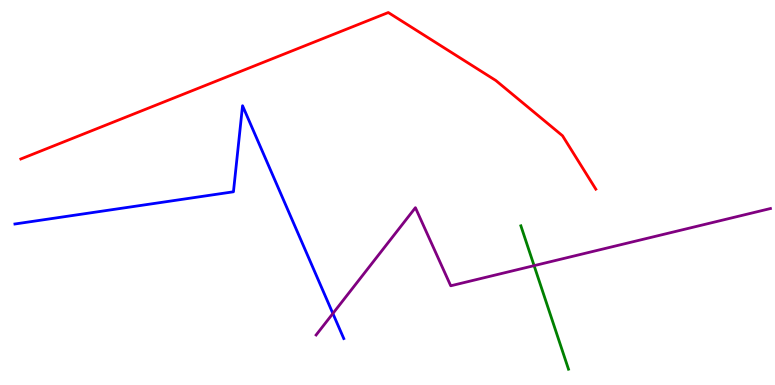[{'lines': ['blue', 'red'], 'intersections': []}, {'lines': ['green', 'red'], 'intersections': []}, {'lines': ['purple', 'red'], 'intersections': []}, {'lines': ['blue', 'green'], 'intersections': []}, {'lines': ['blue', 'purple'], 'intersections': [{'x': 4.3, 'y': 1.86}]}, {'lines': ['green', 'purple'], 'intersections': [{'x': 6.89, 'y': 3.1}]}]